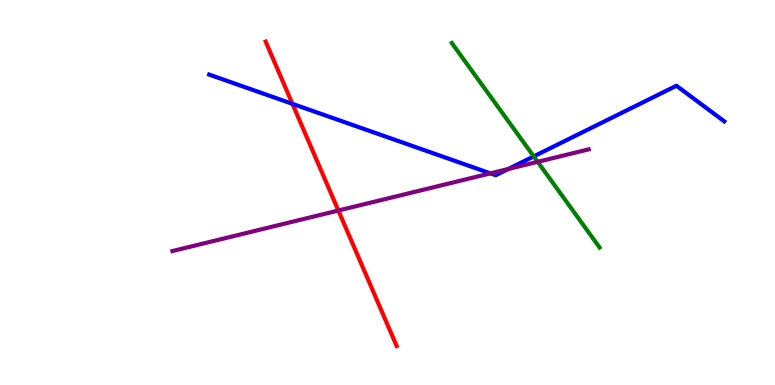[{'lines': ['blue', 'red'], 'intersections': [{'x': 3.77, 'y': 7.3}]}, {'lines': ['green', 'red'], 'intersections': []}, {'lines': ['purple', 'red'], 'intersections': [{'x': 4.37, 'y': 4.53}]}, {'lines': ['blue', 'green'], 'intersections': [{'x': 6.89, 'y': 5.94}]}, {'lines': ['blue', 'purple'], 'intersections': [{'x': 6.33, 'y': 5.5}, {'x': 6.56, 'y': 5.61}]}, {'lines': ['green', 'purple'], 'intersections': [{'x': 6.94, 'y': 5.8}]}]